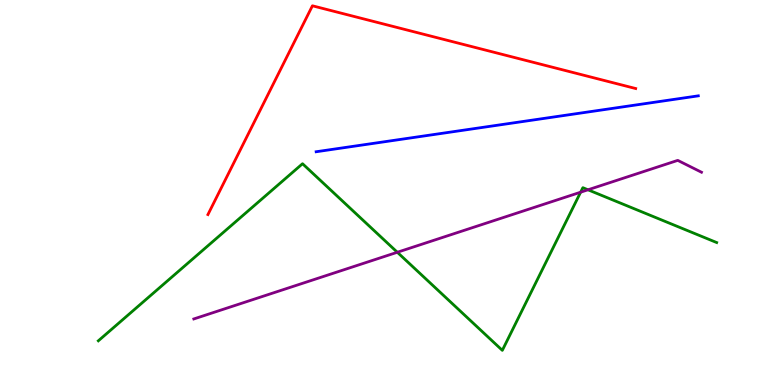[{'lines': ['blue', 'red'], 'intersections': []}, {'lines': ['green', 'red'], 'intersections': []}, {'lines': ['purple', 'red'], 'intersections': []}, {'lines': ['blue', 'green'], 'intersections': []}, {'lines': ['blue', 'purple'], 'intersections': []}, {'lines': ['green', 'purple'], 'intersections': [{'x': 5.13, 'y': 3.45}, {'x': 7.49, 'y': 5.01}, {'x': 7.59, 'y': 5.07}]}]